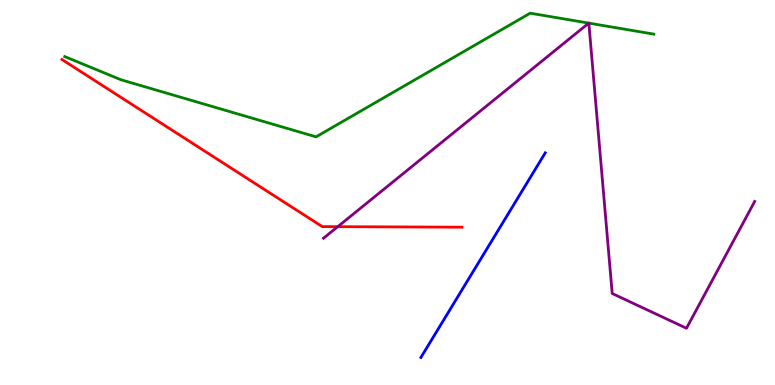[{'lines': ['blue', 'red'], 'intersections': []}, {'lines': ['green', 'red'], 'intersections': []}, {'lines': ['purple', 'red'], 'intersections': [{'x': 4.36, 'y': 4.11}]}, {'lines': ['blue', 'green'], 'intersections': []}, {'lines': ['blue', 'purple'], 'intersections': []}, {'lines': ['green', 'purple'], 'intersections': [{'x': 7.6, 'y': 9.4}, {'x': 7.6, 'y': 9.4}]}]